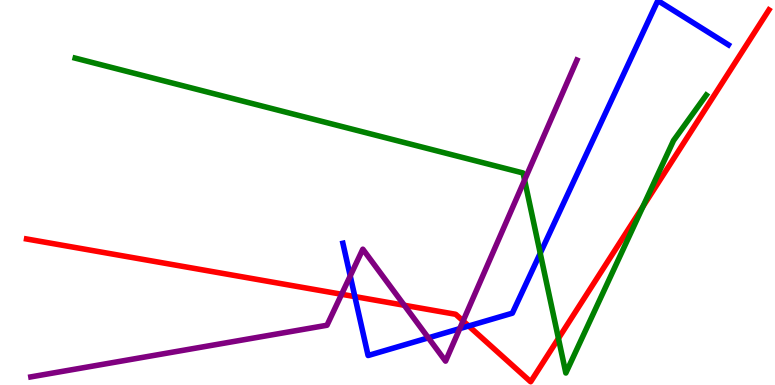[{'lines': ['blue', 'red'], 'intersections': [{'x': 4.58, 'y': 2.3}, {'x': 6.05, 'y': 1.53}]}, {'lines': ['green', 'red'], 'intersections': [{'x': 7.21, 'y': 1.21}, {'x': 8.3, 'y': 4.64}]}, {'lines': ['purple', 'red'], 'intersections': [{'x': 4.41, 'y': 2.36}, {'x': 5.22, 'y': 2.07}, {'x': 5.98, 'y': 1.66}]}, {'lines': ['blue', 'green'], 'intersections': [{'x': 6.97, 'y': 3.42}]}, {'lines': ['blue', 'purple'], 'intersections': [{'x': 4.52, 'y': 2.83}, {'x': 5.53, 'y': 1.22}, {'x': 5.93, 'y': 1.46}]}, {'lines': ['green', 'purple'], 'intersections': [{'x': 6.77, 'y': 5.32}]}]